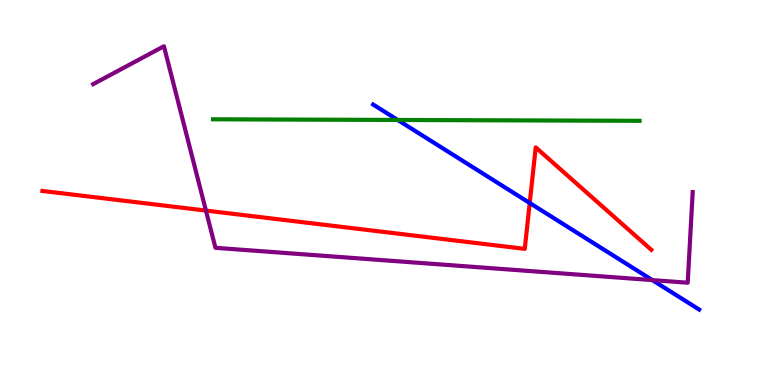[{'lines': ['blue', 'red'], 'intersections': [{'x': 6.84, 'y': 4.73}]}, {'lines': ['green', 'red'], 'intersections': []}, {'lines': ['purple', 'red'], 'intersections': [{'x': 2.66, 'y': 4.53}]}, {'lines': ['blue', 'green'], 'intersections': [{'x': 5.13, 'y': 6.88}]}, {'lines': ['blue', 'purple'], 'intersections': [{'x': 8.42, 'y': 2.72}]}, {'lines': ['green', 'purple'], 'intersections': []}]